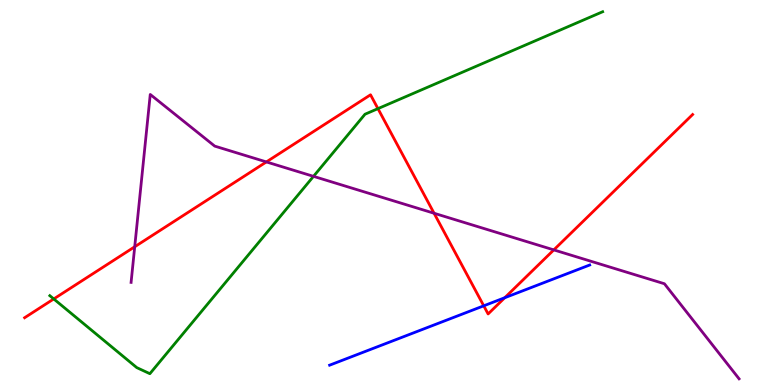[{'lines': ['blue', 'red'], 'intersections': [{'x': 6.24, 'y': 2.06}, {'x': 6.51, 'y': 2.27}]}, {'lines': ['green', 'red'], 'intersections': [{'x': 0.694, 'y': 2.24}, {'x': 4.88, 'y': 7.18}]}, {'lines': ['purple', 'red'], 'intersections': [{'x': 1.74, 'y': 3.59}, {'x': 3.44, 'y': 5.79}, {'x': 5.6, 'y': 4.46}, {'x': 7.15, 'y': 3.51}]}, {'lines': ['blue', 'green'], 'intersections': []}, {'lines': ['blue', 'purple'], 'intersections': []}, {'lines': ['green', 'purple'], 'intersections': [{'x': 4.05, 'y': 5.42}]}]